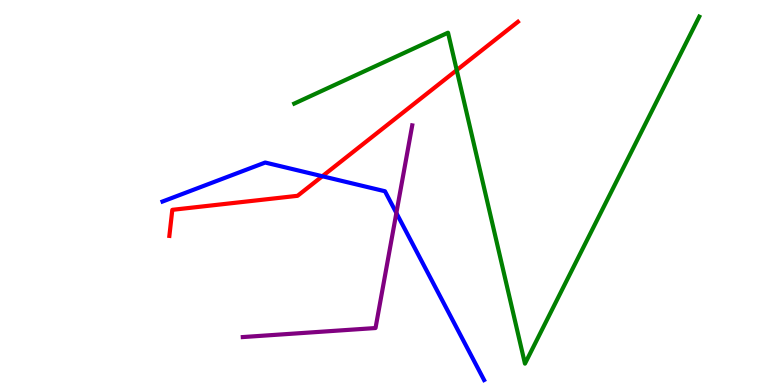[{'lines': ['blue', 'red'], 'intersections': [{'x': 4.16, 'y': 5.42}]}, {'lines': ['green', 'red'], 'intersections': [{'x': 5.89, 'y': 8.18}]}, {'lines': ['purple', 'red'], 'intersections': []}, {'lines': ['blue', 'green'], 'intersections': []}, {'lines': ['blue', 'purple'], 'intersections': [{'x': 5.11, 'y': 4.47}]}, {'lines': ['green', 'purple'], 'intersections': []}]